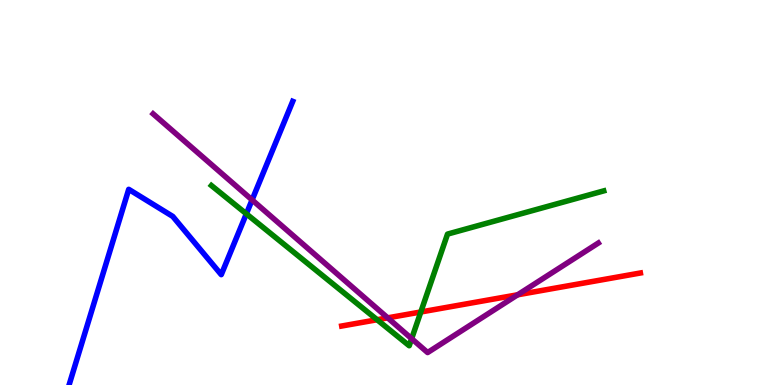[{'lines': ['blue', 'red'], 'intersections': []}, {'lines': ['green', 'red'], 'intersections': [{'x': 4.87, 'y': 1.7}, {'x': 5.43, 'y': 1.9}]}, {'lines': ['purple', 'red'], 'intersections': [{'x': 5.0, 'y': 1.74}, {'x': 6.68, 'y': 2.34}]}, {'lines': ['blue', 'green'], 'intersections': [{'x': 3.18, 'y': 4.45}]}, {'lines': ['blue', 'purple'], 'intersections': [{'x': 3.25, 'y': 4.81}]}, {'lines': ['green', 'purple'], 'intersections': [{'x': 5.31, 'y': 1.2}]}]